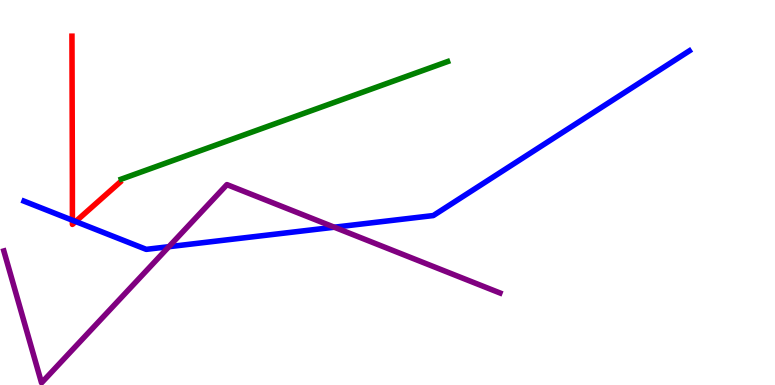[{'lines': ['blue', 'red'], 'intersections': [{'x': 0.934, 'y': 4.28}, {'x': 0.976, 'y': 4.25}]}, {'lines': ['green', 'red'], 'intersections': []}, {'lines': ['purple', 'red'], 'intersections': []}, {'lines': ['blue', 'green'], 'intersections': []}, {'lines': ['blue', 'purple'], 'intersections': [{'x': 2.18, 'y': 3.59}, {'x': 4.31, 'y': 4.1}]}, {'lines': ['green', 'purple'], 'intersections': []}]